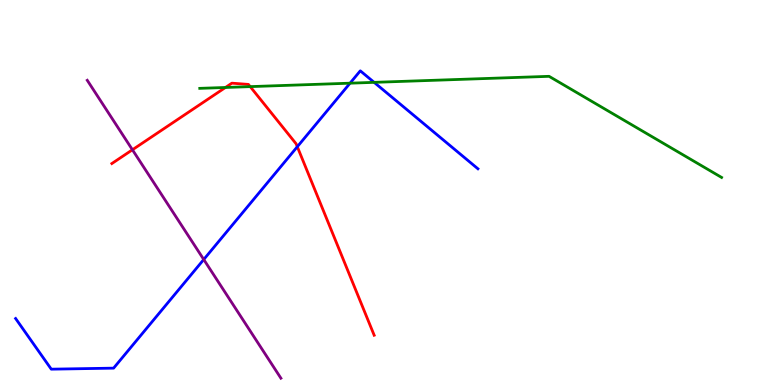[{'lines': ['blue', 'red'], 'intersections': [{'x': 3.84, 'y': 6.19}]}, {'lines': ['green', 'red'], 'intersections': [{'x': 2.91, 'y': 7.73}, {'x': 3.23, 'y': 7.75}]}, {'lines': ['purple', 'red'], 'intersections': [{'x': 1.71, 'y': 6.11}]}, {'lines': ['blue', 'green'], 'intersections': [{'x': 4.52, 'y': 7.84}, {'x': 4.83, 'y': 7.86}]}, {'lines': ['blue', 'purple'], 'intersections': [{'x': 2.63, 'y': 3.26}]}, {'lines': ['green', 'purple'], 'intersections': []}]